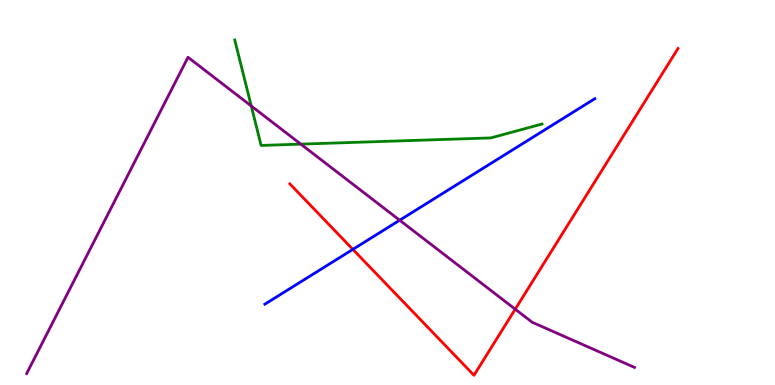[{'lines': ['blue', 'red'], 'intersections': [{'x': 4.55, 'y': 3.52}]}, {'lines': ['green', 'red'], 'intersections': []}, {'lines': ['purple', 'red'], 'intersections': [{'x': 6.65, 'y': 1.97}]}, {'lines': ['blue', 'green'], 'intersections': []}, {'lines': ['blue', 'purple'], 'intersections': [{'x': 5.16, 'y': 4.28}]}, {'lines': ['green', 'purple'], 'intersections': [{'x': 3.24, 'y': 7.25}, {'x': 3.88, 'y': 6.26}]}]